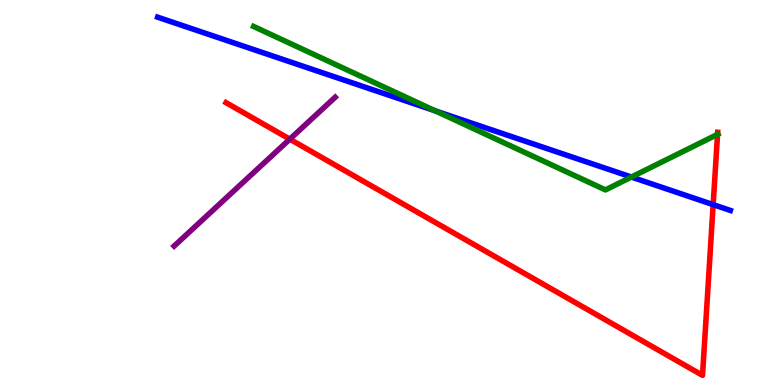[{'lines': ['blue', 'red'], 'intersections': [{'x': 9.2, 'y': 4.68}]}, {'lines': ['green', 'red'], 'intersections': [{'x': 9.26, 'y': 6.51}]}, {'lines': ['purple', 'red'], 'intersections': [{'x': 3.74, 'y': 6.39}]}, {'lines': ['blue', 'green'], 'intersections': [{'x': 5.62, 'y': 7.12}, {'x': 8.15, 'y': 5.4}]}, {'lines': ['blue', 'purple'], 'intersections': []}, {'lines': ['green', 'purple'], 'intersections': []}]